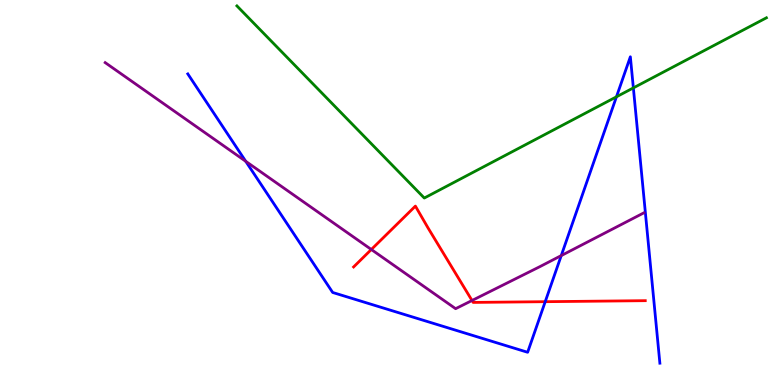[{'lines': ['blue', 'red'], 'intersections': [{'x': 7.04, 'y': 2.16}]}, {'lines': ['green', 'red'], 'intersections': []}, {'lines': ['purple', 'red'], 'intersections': [{'x': 4.79, 'y': 3.52}, {'x': 6.09, 'y': 2.19}]}, {'lines': ['blue', 'green'], 'intersections': [{'x': 7.95, 'y': 7.49}, {'x': 8.17, 'y': 7.72}]}, {'lines': ['blue', 'purple'], 'intersections': [{'x': 3.17, 'y': 5.81}, {'x': 7.24, 'y': 3.36}]}, {'lines': ['green', 'purple'], 'intersections': []}]